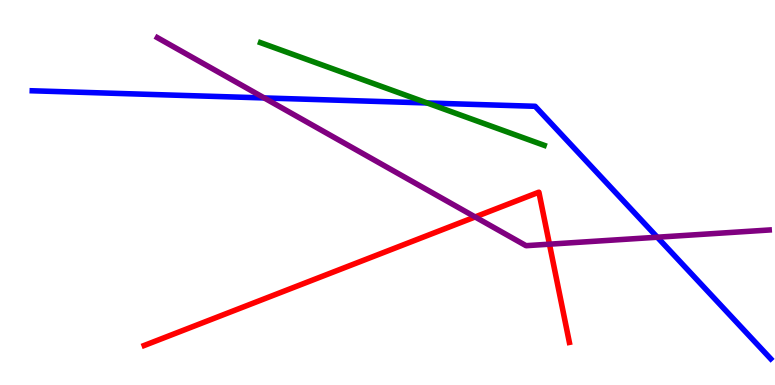[{'lines': ['blue', 'red'], 'intersections': []}, {'lines': ['green', 'red'], 'intersections': []}, {'lines': ['purple', 'red'], 'intersections': [{'x': 6.13, 'y': 4.36}, {'x': 7.09, 'y': 3.66}]}, {'lines': ['blue', 'green'], 'intersections': [{'x': 5.51, 'y': 7.33}]}, {'lines': ['blue', 'purple'], 'intersections': [{'x': 3.41, 'y': 7.46}, {'x': 8.48, 'y': 3.84}]}, {'lines': ['green', 'purple'], 'intersections': []}]